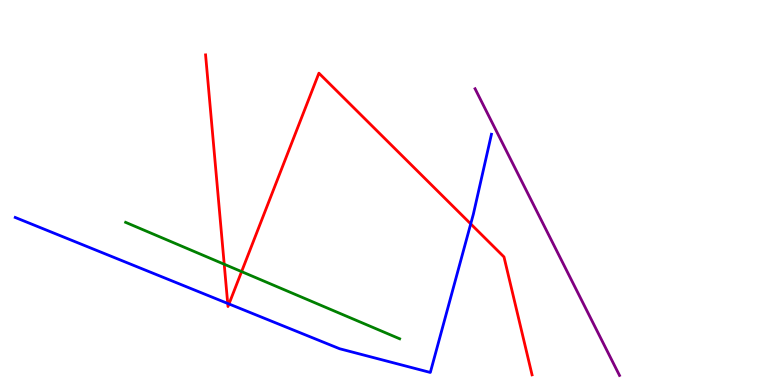[{'lines': ['blue', 'red'], 'intersections': [{'x': 2.94, 'y': 2.12}, {'x': 2.95, 'y': 2.1}, {'x': 6.07, 'y': 4.18}]}, {'lines': ['green', 'red'], 'intersections': [{'x': 2.89, 'y': 3.14}, {'x': 3.12, 'y': 2.94}]}, {'lines': ['purple', 'red'], 'intersections': []}, {'lines': ['blue', 'green'], 'intersections': []}, {'lines': ['blue', 'purple'], 'intersections': []}, {'lines': ['green', 'purple'], 'intersections': []}]